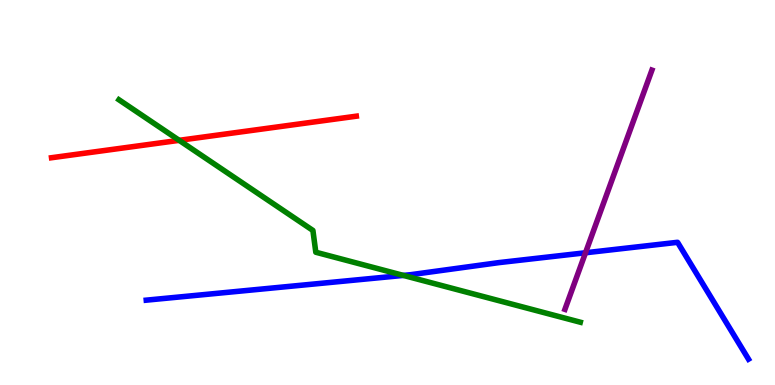[{'lines': ['blue', 'red'], 'intersections': []}, {'lines': ['green', 'red'], 'intersections': [{'x': 2.31, 'y': 6.35}]}, {'lines': ['purple', 'red'], 'intersections': []}, {'lines': ['blue', 'green'], 'intersections': [{'x': 5.2, 'y': 2.85}]}, {'lines': ['blue', 'purple'], 'intersections': [{'x': 7.55, 'y': 3.43}]}, {'lines': ['green', 'purple'], 'intersections': []}]